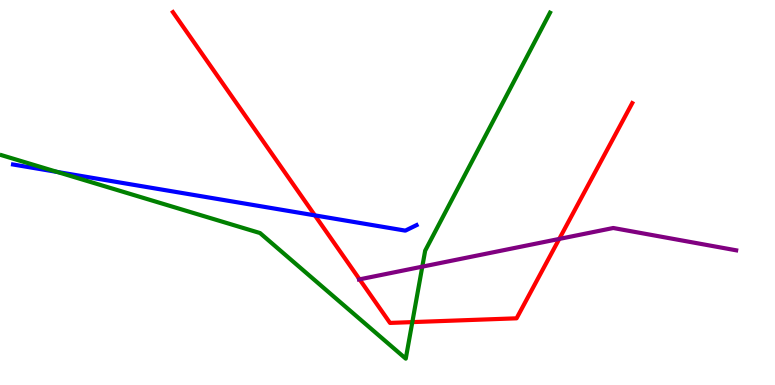[{'lines': ['blue', 'red'], 'intersections': [{'x': 4.06, 'y': 4.41}]}, {'lines': ['green', 'red'], 'intersections': [{'x': 5.32, 'y': 1.63}]}, {'lines': ['purple', 'red'], 'intersections': [{'x': 4.64, 'y': 2.74}, {'x': 7.22, 'y': 3.79}]}, {'lines': ['blue', 'green'], 'intersections': [{'x': 0.737, 'y': 5.53}]}, {'lines': ['blue', 'purple'], 'intersections': []}, {'lines': ['green', 'purple'], 'intersections': [{'x': 5.45, 'y': 3.07}]}]